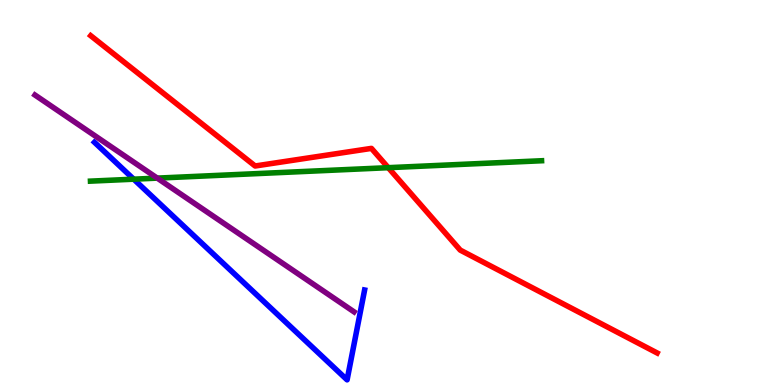[{'lines': ['blue', 'red'], 'intersections': []}, {'lines': ['green', 'red'], 'intersections': [{'x': 5.01, 'y': 5.64}]}, {'lines': ['purple', 'red'], 'intersections': []}, {'lines': ['blue', 'green'], 'intersections': [{'x': 1.73, 'y': 5.35}]}, {'lines': ['blue', 'purple'], 'intersections': []}, {'lines': ['green', 'purple'], 'intersections': [{'x': 2.03, 'y': 5.37}]}]